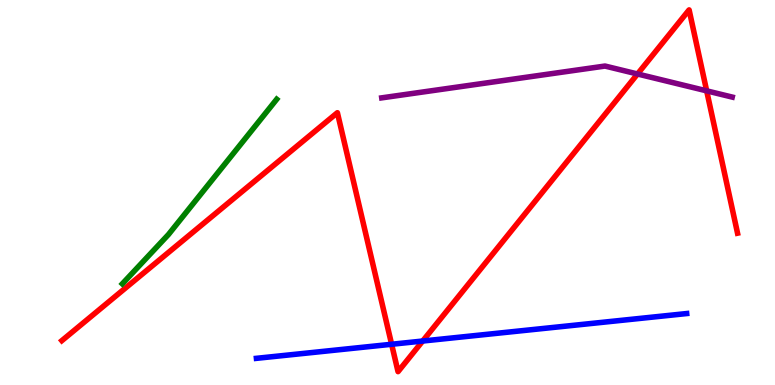[{'lines': ['blue', 'red'], 'intersections': [{'x': 5.05, 'y': 1.06}, {'x': 5.45, 'y': 1.14}]}, {'lines': ['green', 'red'], 'intersections': []}, {'lines': ['purple', 'red'], 'intersections': [{'x': 8.23, 'y': 8.08}, {'x': 9.12, 'y': 7.64}]}, {'lines': ['blue', 'green'], 'intersections': []}, {'lines': ['blue', 'purple'], 'intersections': []}, {'lines': ['green', 'purple'], 'intersections': []}]